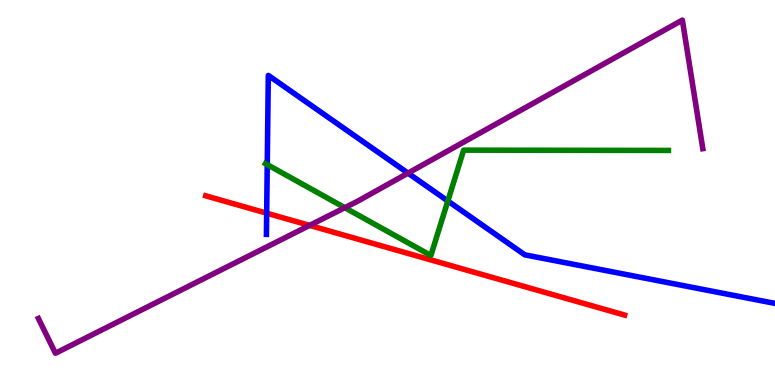[{'lines': ['blue', 'red'], 'intersections': [{'x': 3.44, 'y': 4.46}]}, {'lines': ['green', 'red'], 'intersections': []}, {'lines': ['purple', 'red'], 'intersections': [{'x': 3.99, 'y': 4.15}]}, {'lines': ['blue', 'green'], 'intersections': [{'x': 3.45, 'y': 5.72}, {'x': 5.78, 'y': 4.78}]}, {'lines': ['blue', 'purple'], 'intersections': [{'x': 5.26, 'y': 5.5}]}, {'lines': ['green', 'purple'], 'intersections': [{'x': 4.45, 'y': 4.61}]}]